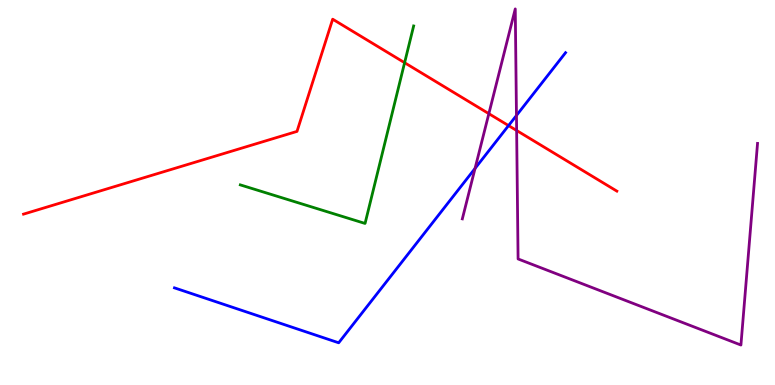[{'lines': ['blue', 'red'], 'intersections': [{'x': 6.56, 'y': 6.74}]}, {'lines': ['green', 'red'], 'intersections': [{'x': 5.22, 'y': 8.37}]}, {'lines': ['purple', 'red'], 'intersections': [{'x': 6.31, 'y': 7.05}, {'x': 6.67, 'y': 6.61}]}, {'lines': ['blue', 'green'], 'intersections': []}, {'lines': ['blue', 'purple'], 'intersections': [{'x': 6.13, 'y': 5.63}, {'x': 6.66, 'y': 7.0}]}, {'lines': ['green', 'purple'], 'intersections': []}]